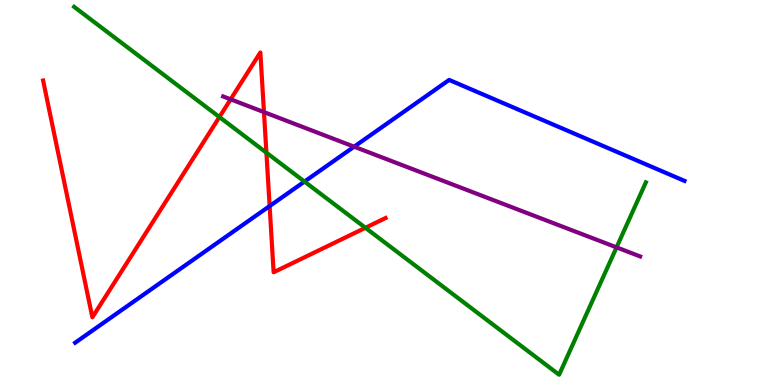[{'lines': ['blue', 'red'], 'intersections': [{'x': 3.48, 'y': 4.65}]}, {'lines': ['green', 'red'], 'intersections': [{'x': 2.83, 'y': 6.96}, {'x': 3.44, 'y': 6.03}, {'x': 4.72, 'y': 4.08}]}, {'lines': ['purple', 'red'], 'intersections': [{'x': 2.98, 'y': 7.42}, {'x': 3.41, 'y': 7.09}]}, {'lines': ['blue', 'green'], 'intersections': [{'x': 3.93, 'y': 5.28}]}, {'lines': ['blue', 'purple'], 'intersections': [{'x': 4.57, 'y': 6.19}]}, {'lines': ['green', 'purple'], 'intersections': [{'x': 7.96, 'y': 3.57}]}]